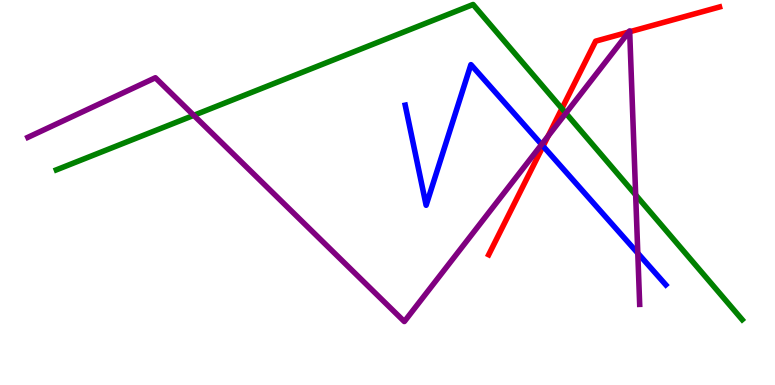[{'lines': ['blue', 'red'], 'intersections': [{'x': 7.01, 'y': 6.2}]}, {'lines': ['green', 'red'], 'intersections': [{'x': 7.25, 'y': 7.18}]}, {'lines': ['purple', 'red'], 'intersections': [{'x': 7.07, 'y': 6.47}, {'x': 8.11, 'y': 9.17}, {'x': 8.13, 'y': 9.17}]}, {'lines': ['blue', 'green'], 'intersections': []}, {'lines': ['blue', 'purple'], 'intersections': [{'x': 6.99, 'y': 6.25}, {'x': 8.23, 'y': 3.42}]}, {'lines': ['green', 'purple'], 'intersections': [{'x': 2.5, 'y': 7.0}, {'x': 7.3, 'y': 7.06}, {'x': 8.2, 'y': 4.94}]}]